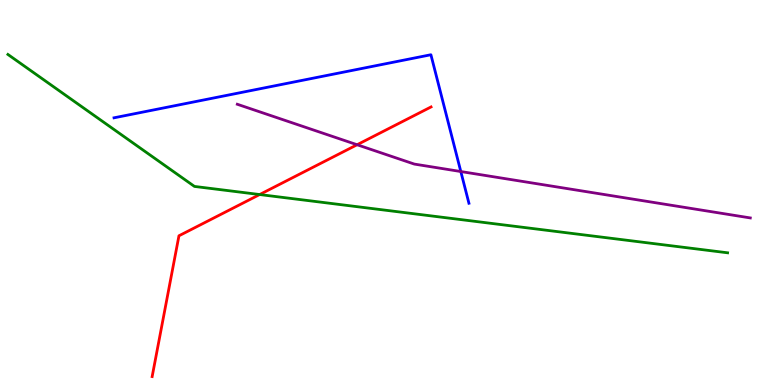[{'lines': ['blue', 'red'], 'intersections': []}, {'lines': ['green', 'red'], 'intersections': [{'x': 3.35, 'y': 4.95}]}, {'lines': ['purple', 'red'], 'intersections': [{'x': 4.61, 'y': 6.24}]}, {'lines': ['blue', 'green'], 'intersections': []}, {'lines': ['blue', 'purple'], 'intersections': [{'x': 5.95, 'y': 5.54}]}, {'lines': ['green', 'purple'], 'intersections': []}]